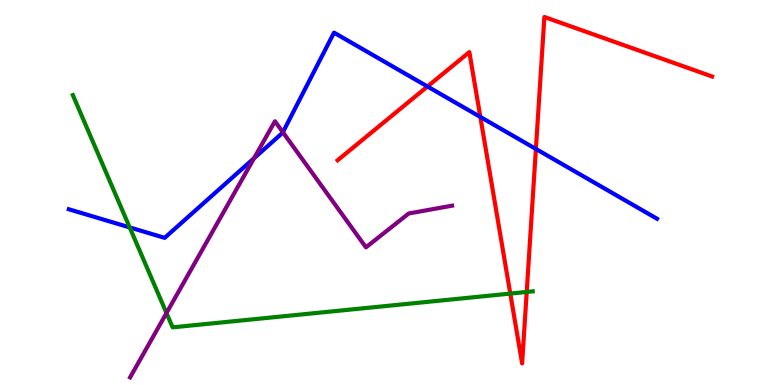[{'lines': ['blue', 'red'], 'intersections': [{'x': 5.52, 'y': 7.75}, {'x': 6.2, 'y': 6.96}, {'x': 6.91, 'y': 6.13}]}, {'lines': ['green', 'red'], 'intersections': [{'x': 6.58, 'y': 2.37}, {'x': 6.8, 'y': 2.42}]}, {'lines': ['purple', 'red'], 'intersections': []}, {'lines': ['blue', 'green'], 'intersections': [{'x': 1.67, 'y': 4.09}]}, {'lines': ['blue', 'purple'], 'intersections': [{'x': 3.28, 'y': 5.89}, {'x': 3.65, 'y': 6.56}]}, {'lines': ['green', 'purple'], 'intersections': [{'x': 2.15, 'y': 1.87}]}]